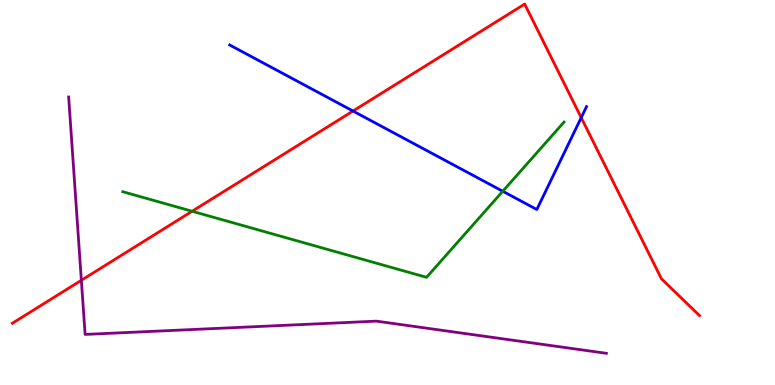[{'lines': ['blue', 'red'], 'intersections': [{'x': 4.55, 'y': 7.12}, {'x': 7.5, 'y': 6.94}]}, {'lines': ['green', 'red'], 'intersections': [{'x': 2.48, 'y': 4.51}]}, {'lines': ['purple', 'red'], 'intersections': [{'x': 1.05, 'y': 2.72}]}, {'lines': ['blue', 'green'], 'intersections': [{'x': 6.49, 'y': 5.03}]}, {'lines': ['blue', 'purple'], 'intersections': []}, {'lines': ['green', 'purple'], 'intersections': []}]